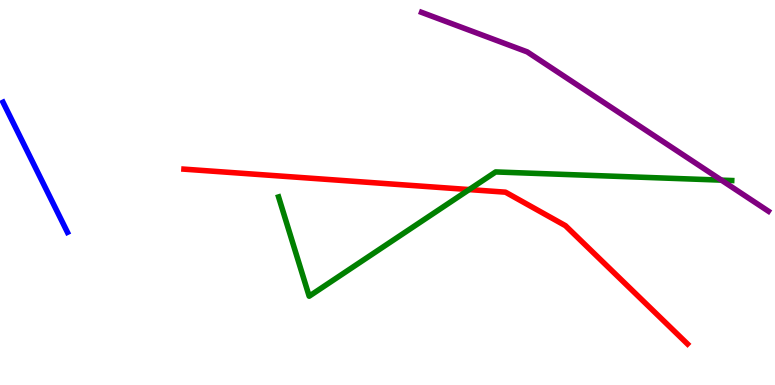[{'lines': ['blue', 'red'], 'intersections': []}, {'lines': ['green', 'red'], 'intersections': [{'x': 6.05, 'y': 5.08}]}, {'lines': ['purple', 'red'], 'intersections': []}, {'lines': ['blue', 'green'], 'intersections': []}, {'lines': ['blue', 'purple'], 'intersections': []}, {'lines': ['green', 'purple'], 'intersections': [{'x': 9.31, 'y': 5.32}]}]